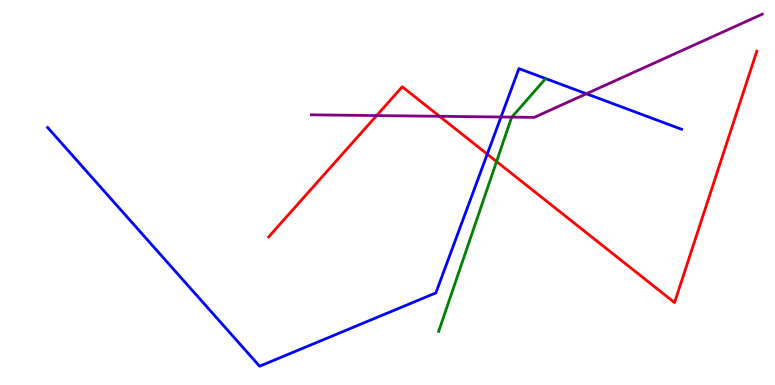[{'lines': ['blue', 'red'], 'intersections': [{'x': 6.29, 'y': 6.0}]}, {'lines': ['green', 'red'], 'intersections': [{'x': 6.41, 'y': 5.8}]}, {'lines': ['purple', 'red'], 'intersections': [{'x': 4.86, 'y': 7.0}, {'x': 5.67, 'y': 6.98}]}, {'lines': ['blue', 'green'], 'intersections': []}, {'lines': ['blue', 'purple'], 'intersections': [{'x': 6.46, 'y': 6.96}, {'x': 7.57, 'y': 7.56}]}, {'lines': ['green', 'purple'], 'intersections': [{'x': 6.6, 'y': 6.96}]}]